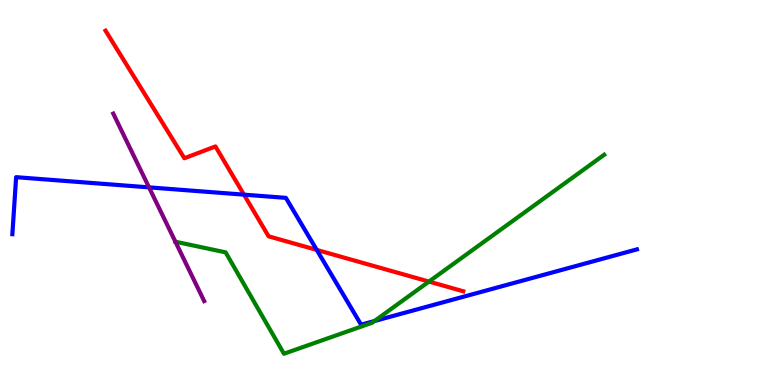[{'lines': ['blue', 'red'], 'intersections': [{'x': 3.15, 'y': 4.94}, {'x': 4.09, 'y': 3.51}]}, {'lines': ['green', 'red'], 'intersections': [{'x': 5.53, 'y': 2.69}]}, {'lines': ['purple', 'red'], 'intersections': []}, {'lines': ['blue', 'green'], 'intersections': [{'x': 4.83, 'y': 1.66}]}, {'lines': ['blue', 'purple'], 'intersections': [{'x': 1.92, 'y': 5.13}]}, {'lines': ['green', 'purple'], 'intersections': []}]